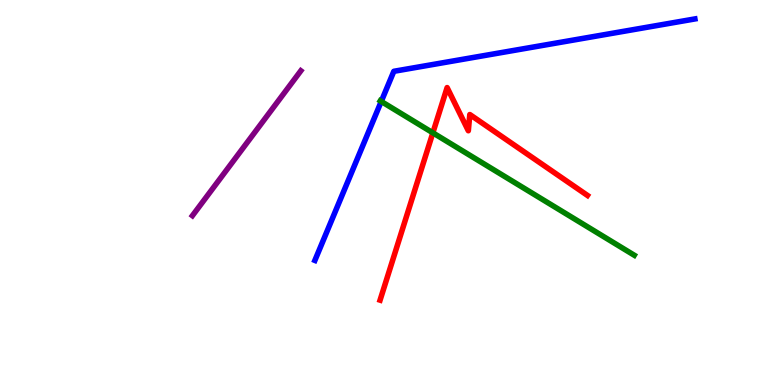[{'lines': ['blue', 'red'], 'intersections': []}, {'lines': ['green', 'red'], 'intersections': [{'x': 5.59, 'y': 6.55}]}, {'lines': ['purple', 'red'], 'intersections': []}, {'lines': ['blue', 'green'], 'intersections': [{'x': 4.92, 'y': 7.36}]}, {'lines': ['blue', 'purple'], 'intersections': []}, {'lines': ['green', 'purple'], 'intersections': []}]